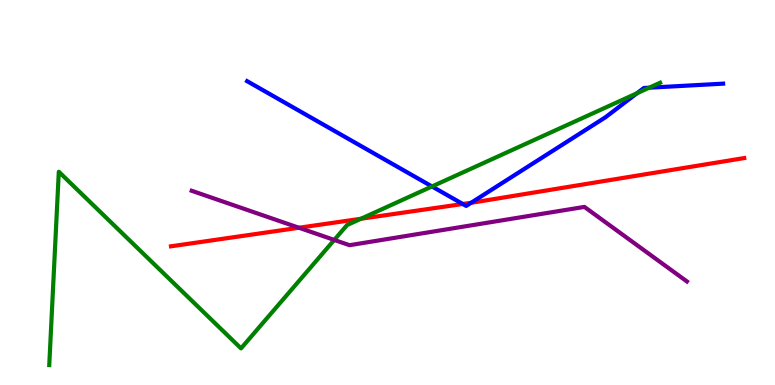[{'lines': ['blue', 'red'], 'intersections': [{'x': 5.97, 'y': 4.7}, {'x': 6.08, 'y': 4.73}]}, {'lines': ['green', 'red'], 'intersections': [{'x': 4.66, 'y': 4.32}]}, {'lines': ['purple', 'red'], 'intersections': [{'x': 3.86, 'y': 4.08}]}, {'lines': ['blue', 'green'], 'intersections': [{'x': 5.57, 'y': 5.16}, {'x': 8.22, 'y': 7.58}, {'x': 8.38, 'y': 7.72}]}, {'lines': ['blue', 'purple'], 'intersections': []}, {'lines': ['green', 'purple'], 'intersections': [{'x': 4.31, 'y': 3.77}]}]